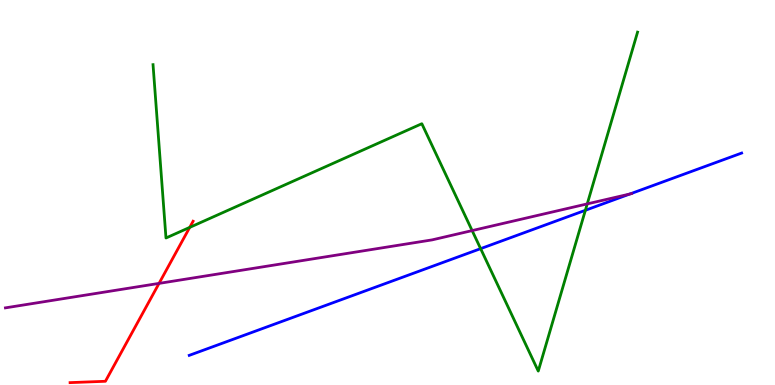[{'lines': ['blue', 'red'], 'intersections': []}, {'lines': ['green', 'red'], 'intersections': [{'x': 2.45, 'y': 4.09}]}, {'lines': ['purple', 'red'], 'intersections': [{'x': 2.05, 'y': 2.64}]}, {'lines': ['blue', 'green'], 'intersections': [{'x': 6.2, 'y': 3.54}, {'x': 7.55, 'y': 4.54}]}, {'lines': ['blue', 'purple'], 'intersections': [{'x': 8.13, 'y': 4.96}]}, {'lines': ['green', 'purple'], 'intersections': [{'x': 6.09, 'y': 4.01}, {'x': 7.58, 'y': 4.7}]}]